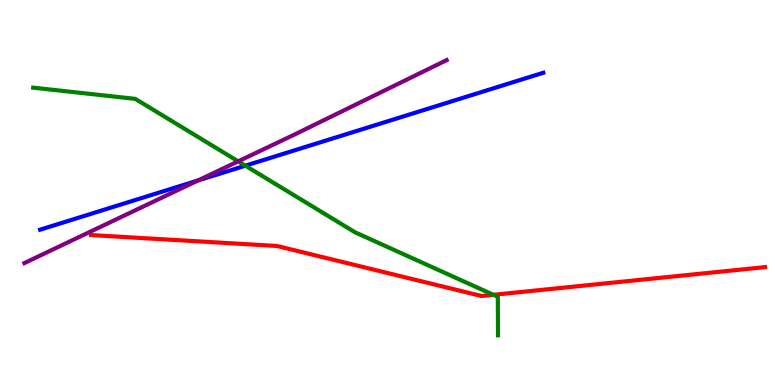[{'lines': ['blue', 'red'], 'intersections': []}, {'lines': ['green', 'red'], 'intersections': [{'x': 6.37, 'y': 2.34}]}, {'lines': ['purple', 'red'], 'intersections': []}, {'lines': ['blue', 'green'], 'intersections': [{'x': 3.17, 'y': 5.7}]}, {'lines': ['blue', 'purple'], 'intersections': [{'x': 2.56, 'y': 5.31}]}, {'lines': ['green', 'purple'], 'intersections': [{'x': 3.07, 'y': 5.81}]}]